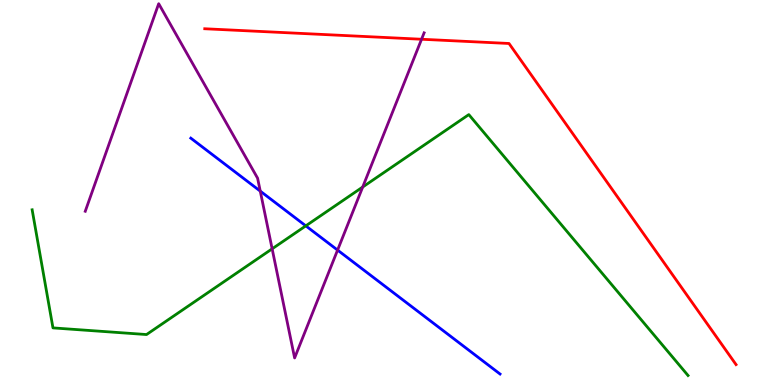[{'lines': ['blue', 'red'], 'intersections': []}, {'lines': ['green', 'red'], 'intersections': []}, {'lines': ['purple', 'red'], 'intersections': [{'x': 5.44, 'y': 8.98}]}, {'lines': ['blue', 'green'], 'intersections': [{'x': 3.95, 'y': 4.13}]}, {'lines': ['blue', 'purple'], 'intersections': [{'x': 3.36, 'y': 5.04}, {'x': 4.36, 'y': 3.5}]}, {'lines': ['green', 'purple'], 'intersections': [{'x': 3.51, 'y': 3.54}, {'x': 4.68, 'y': 5.14}]}]